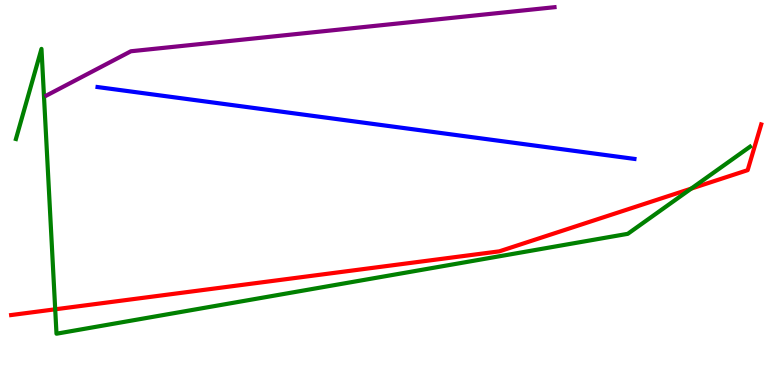[{'lines': ['blue', 'red'], 'intersections': []}, {'lines': ['green', 'red'], 'intersections': [{'x': 0.712, 'y': 1.97}, {'x': 8.92, 'y': 5.1}]}, {'lines': ['purple', 'red'], 'intersections': []}, {'lines': ['blue', 'green'], 'intersections': []}, {'lines': ['blue', 'purple'], 'intersections': []}, {'lines': ['green', 'purple'], 'intersections': []}]